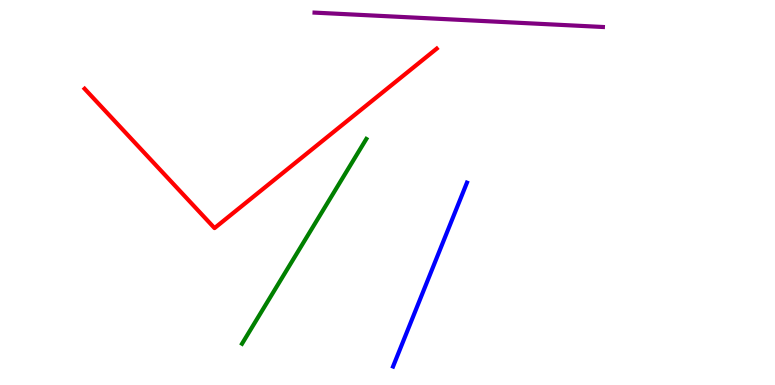[{'lines': ['blue', 'red'], 'intersections': []}, {'lines': ['green', 'red'], 'intersections': []}, {'lines': ['purple', 'red'], 'intersections': []}, {'lines': ['blue', 'green'], 'intersections': []}, {'lines': ['blue', 'purple'], 'intersections': []}, {'lines': ['green', 'purple'], 'intersections': []}]